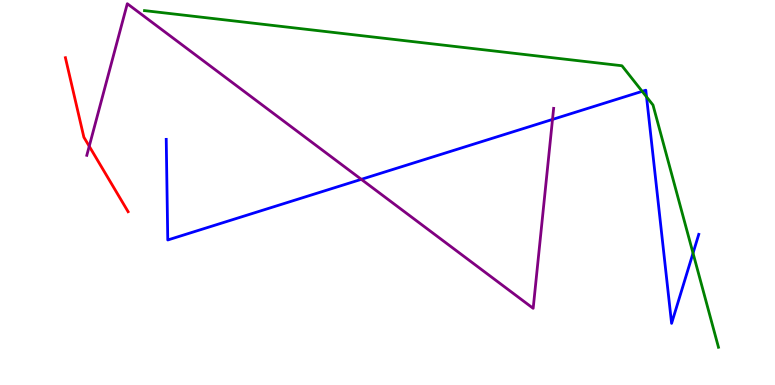[{'lines': ['blue', 'red'], 'intersections': []}, {'lines': ['green', 'red'], 'intersections': []}, {'lines': ['purple', 'red'], 'intersections': [{'x': 1.15, 'y': 6.2}]}, {'lines': ['blue', 'green'], 'intersections': [{'x': 8.29, 'y': 7.63}, {'x': 8.34, 'y': 7.48}, {'x': 8.94, 'y': 3.42}]}, {'lines': ['blue', 'purple'], 'intersections': [{'x': 4.66, 'y': 5.34}, {'x': 7.13, 'y': 6.9}]}, {'lines': ['green', 'purple'], 'intersections': []}]